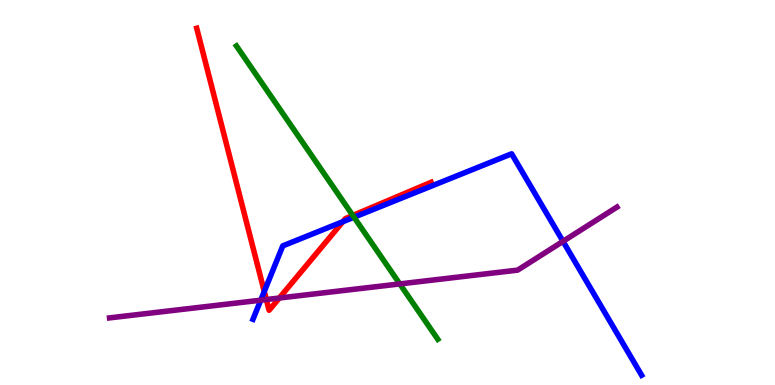[{'lines': ['blue', 'red'], 'intersections': [{'x': 3.41, 'y': 2.43}, {'x': 4.42, 'y': 4.24}]}, {'lines': ['green', 'red'], 'intersections': [{'x': 4.55, 'y': 4.4}]}, {'lines': ['purple', 'red'], 'intersections': [{'x': 3.44, 'y': 2.22}, {'x': 3.6, 'y': 2.26}]}, {'lines': ['blue', 'green'], 'intersections': [{'x': 4.57, 'y': 4.36}]}, {'lines': ['blue', 'purple'], 'intersections': [{'x': 3.36, 'y': 2.2}, {'x': 7.26, 'y': 3.73}]}, {'lines': ['green', 'purple'], 'intersections': [{'x': 5.16, 'y': 2.63}]}]